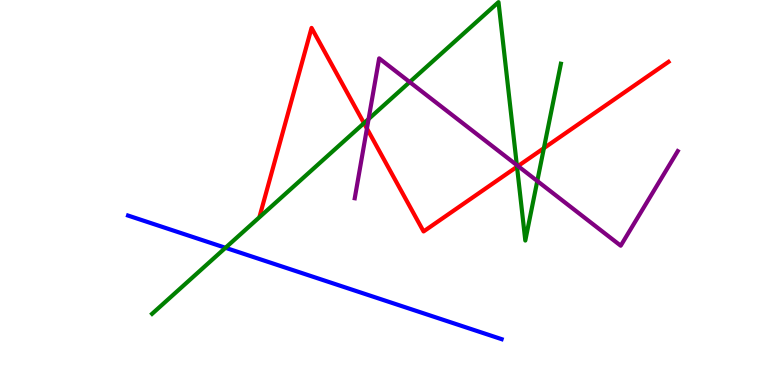[{'lines': ['blue', 'red'], 'intersections': []}, {'lines': ['green', 'red'], 'intersections': [{'x': 4.7, 'y': 6.8}, {'x': 6.67, 'y': 5.67}, {'x': 7.02, 'y': 6.15}]}, {'lines': ['purple', 'red'], 'intersections': [{'x': 4.73, 'y': 6.66}, {'x': 6.68, 'y': 5.69}]}, {'lines': ['blue', 'green'], 'intersections': [{'x': 2.91, 'y': 3.56}]}, {'lines': ['blue', 'purple'], 'intersections': []}, {'lines': ['green', 'purple'], 'intersections': [{'x': 4.76, 'y': 6.91}, {'x': 5.29, 'y': 7.87}, {'x': 6.67, 'y': 5.71}, {'x': 6.93, 'y': 5.3}]}]